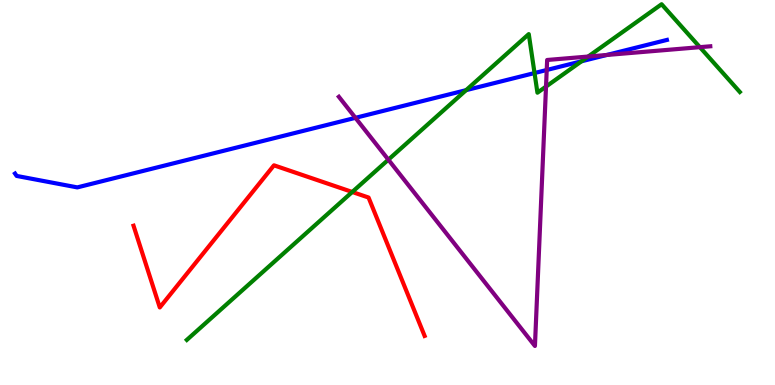[{'lines': ['blue', 'red'], 'intersections': []}, {'lines': ['green', 'red'], 'intersections': [{'x': 4.55, 'y': 5.01}]}, {'lines': ['purple', 'red'], 'intersections': []}, {'lines': ['blue', 'green'], 'intersections': [{'x': 6.01, 'y': 7.66}, {'x': 6.9, 'y': 8.1}, {'x': 7.5, 'y': 8.41}]}, {'lines': ['blue', 'purple'], 'intersections': [{'x': 4.59, 'y': 6.94}, {'x': 7.05, 'y': 8.18}, {'x': 7.83, 'y': 8.57}]}, {'lines': ['green', 'purple'], 'intersections': [{'x': 5.01, 'y': 5.85}, {'x': 7.05, 'y': 7.75}, {'x': 7.59, 'y': 8.53}, {'x': 9.03, 'y': 8.78}]}]